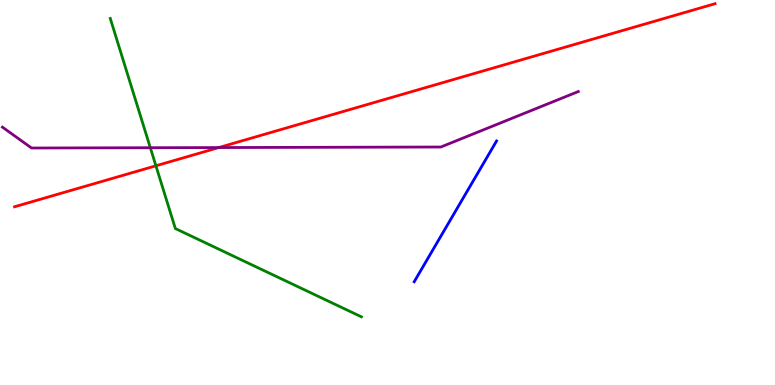[{'lines': ['blue', 'red'], 'intersections': []}, {'lines': ['green', 'red'], 'intersections': [{'x': 2.01, 'y': 5.69}]}, {'lines': ['purple', 'red'], 'intersections': [{'x': 2.82, 'y': 6.17}]}, {'lines': ['blue', 'green'], 'intersections': []}, {'lines': ['blue', 'purple'], 'intersections': []}, {'lines': ['green', 'purple'], 'intersections': [{'x': 1.94, 'y': 6.16}]}]